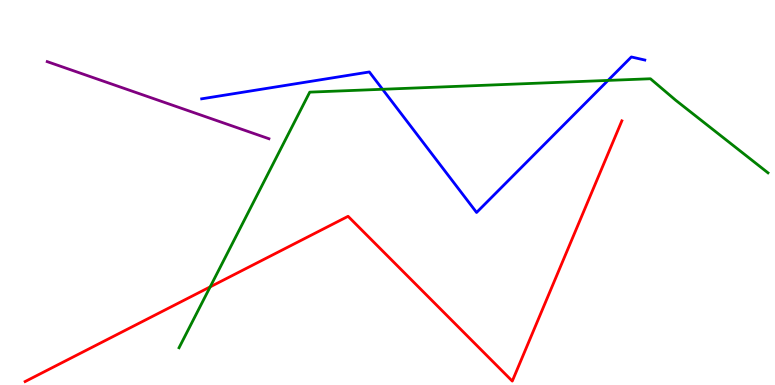[{'lines': ['blue', 'red'], 'intersections': []}, {'lines': ['green', 'red'], 'intersections': [{'x': 2.71, 'y': 2.55}]}, {'lines': ['purple', 'red'], 'intersections': []}, {'lines': ['blue', 'green'], 'intersections': [{'x': 4.94, 'y': 7.68}, {'x': 7.85, 'y': 7.91}]}, {'lines': ['blue', 'purple'], 'intersections': []}, {'lines': ['green', 'purple'], 'intersections': []}]